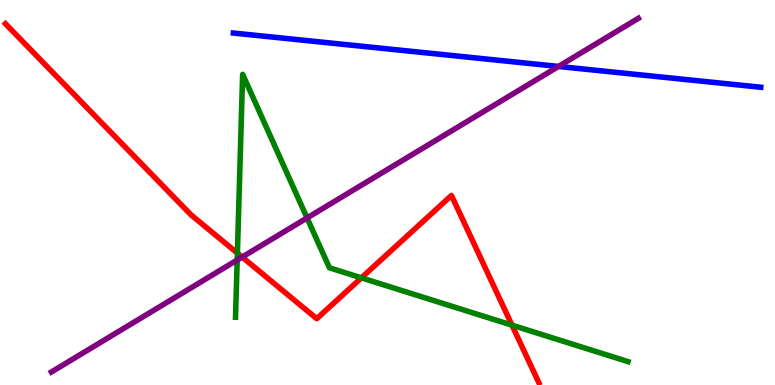[{'lines': ['blue', 'red'], 'intersections': []}, {'lines': ['green', 'red'], 'intersections': [{'x': 3.06, 'y': 3.43}, {'x': 4.66, 'y': 2.78}, {'x': 6.61, 'y': 1.55}]}, {'lines': ['purple', 'red'], 'intersections': [{'x': 3.12, 'y': 3.32}]}, {'lines': ['blue', 'green'], 'intersections': []}, {'lines': ['blue', 'purple'], 'intersections': [{'x': 7.21, 'y': 8.27}]}, {'lines': ['green', 'purple'], 'intersections': [{'x': 3.06, 'y': 3.25}, {'x': 3.96, 'y': 4.34}]}]